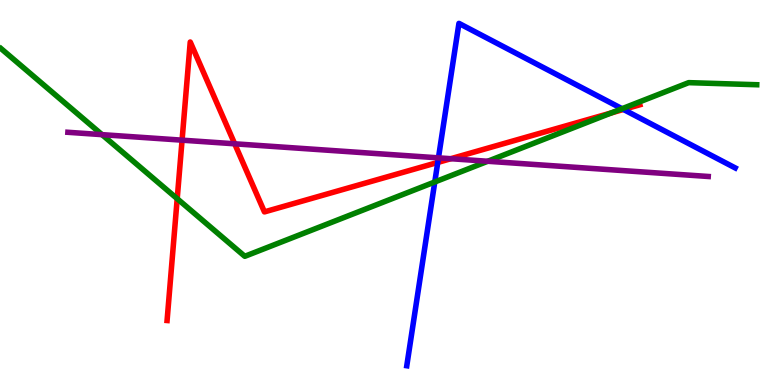[{'lines': ['blue', 'red'], 'intersections': [{'x': 5.65, 'y': 5.78}, {'x': 8.04, 'y': 7.16}]}, {'lines': ['green', 'red'], 'intersections': [{'x': 2.29, 'y': 4.84}, {'x': 7.89, 'y': 7.07}]}, {'lines': ['purple', 'red'], 'intersections': [{'x': 2.35, 'y': 6.36}, {'x': 3.03, 'y': 6.26}, {'x': 5.82, 'y': 5.88}]}, {'lines': ['blue', 'green'], 'intersections': [{'x': 5.61, 'y': 5.27}, {'x': 8.03, 'y': 7.18}]}, {'lines': ['blue', 'purple'], 'intersections': [{'x': 5.66, 'y': 5.9}]}, {'lines': ['green', 'purple'], 'intersections': [{'x': 1.32, 'y': 6.5}, {'x': 6.29, 'y': 5.81}]}]